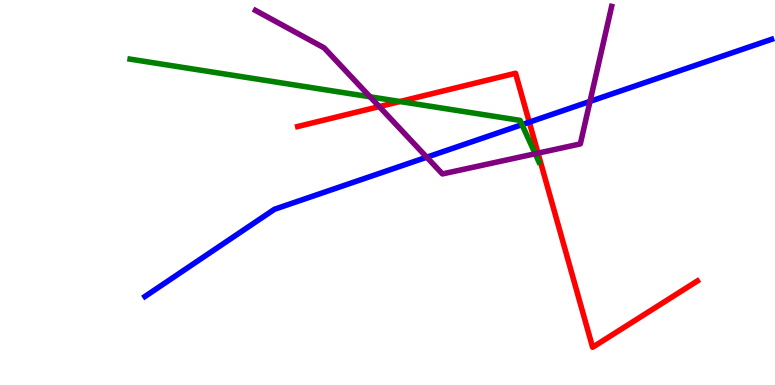[{'lines': ['blue', 'red'], 'intersections': [{'x': 6.83, 'y': 6.83}]}, {'lines': ['green', 'red'], 'intersections': [{'x': 5.16, 'y': 7.36}]}, {'lines': ['purple', 'red'], 'intersections': [{'x': 4.89, 'y': 7.23}, {'x': 6.94, 'y': 6.02}]}, {'lines': ['blue', 'green'], 'intersections': [{'x': 6.74, 'y': 6.76}]}, {'lines': ['blue', 'purple'], 'intersections': [{'x': 5.51, 'y': 5.92}, {'x': 7.61, 'y': 7.37}]}, {'lines': ['green', 'purple'], 'intersections': [{'x': 4.78, 'y': 7.49}, {'x': 6.91, 'y': 6.01}]}]